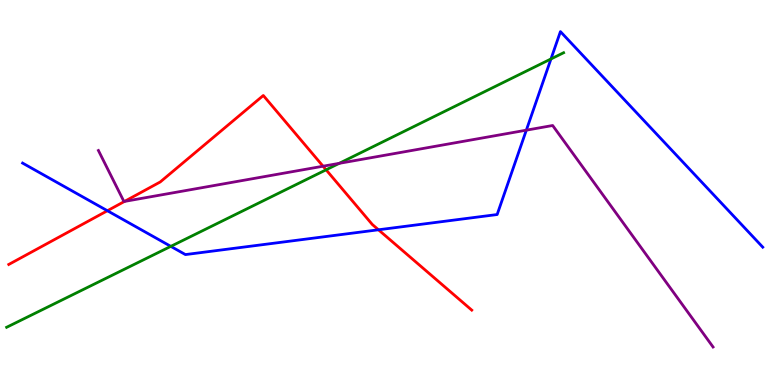[{'lines': ['blue', 'red'], 'intersections': [{'x': 1.39, 'y': 4.53}, {'x': 4.88, 'y': 4.03}]}, {'lines': ['green', 'red'], 'intersections': [{'x': 4.21, 'y': 5.59}]}, {'lines': ['purple', 'red'], 'intersections': [{'x': 1.61, 'y': 4.77}, {'x': 4.17, 'y': 5.68}]}, {'lines': ['blue', 'green'], 'intersections': [{'x': 2.2, 'y': 3.6}, {'x': 7.11, 'y': 8.47}]}, {'lines': ['blue', 'purple'], 'intersections': [{'x': 6.79, 'y': 6.62}]}, {'lines': ['green', 'purple'], 'intersections': [{'x': 4.38, 'y': 5.76}]}]